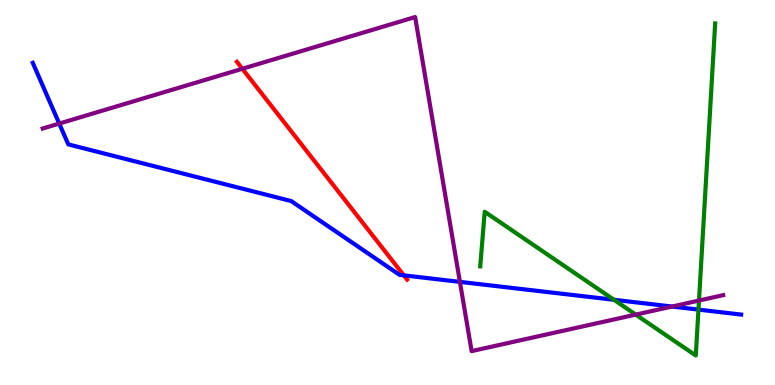[{'lines': ['blue', 'red'], 'intersections': [{'x': 5.21, 'y': 2.85}]}, {'lines': ['green', 'red'], 'intersections': []}, {'lines': ['purple', 'red'], 'intersections': [{'x': 3.13, 'y': 8.21}]}, {'lines': ['blue', 'green'], 'intersections': [{'x': 7.92, 'y': 2.21}, {'x': 9.01, 'y': 1.96}]}, {'lines': ['blue', 'purple'], 'intersections': [{'x': 0.764, 'y': 6.79}, {'x': 5.93, 'y': 2.68}, {'x': 8.67, 'y': 2.04}]}, {'lines': ['green', 'purple'], 'intersections': [{'x': 8.2, 'y': 1.83}, {'x': 9.02, 'y': 2.19}]}]